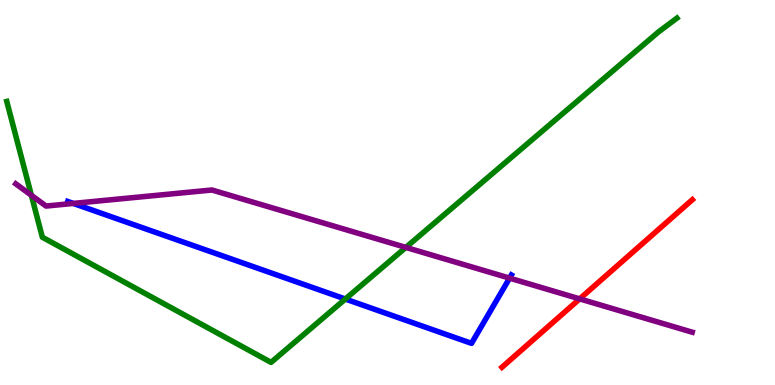[{'lines': ['blue', 'red'], 'intersections': []}, {'lines': ['green', 'red'], 'intersections': []}, {'lines': ['purple', 'red'], 'intersections': [{'x': 7.48, 'y': 2.24}]}, {'lines': ['blue', 'green'], 'intersections': [{'x': 4.46, 'y': 2.23}]}, {'lines': ['blue', 'purple'], 'intersections': [{'x': 0.946, 'y': 4.72}, {'x': 6.58, 'y': 2.78}]}, {'lines': ['green', 'purple'], 'intersections': [{'x': 0.405, 'y': 4.93}, {'x': 5.24, 'y': 3.57}]}]